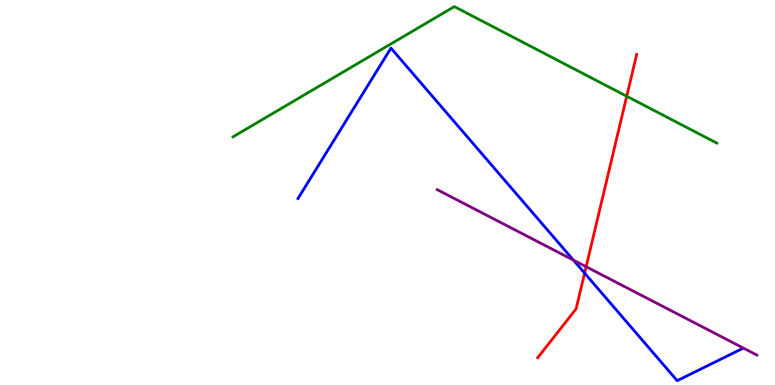[{'lines': ['blue', 'red'], 'intersections': [{'x': 7.54, 'y': 2.91}]}, {'lines': ['green', 'red'], 'intersections': [{'x': 8.09, 'y': 7.5}]}, {'lines': ['purple', 'red'], 'intersections': [{'x': 7.56, 'y': 3.07}]}, {'lines': ['blue', 'green'], 'intersections': []}, {'lines': ['blue', 'purple'], 'intersections': [{'x': 7.4, 'y': 3.24}]}, {'lines': ['green', 'purple'], 'intersections': []}]